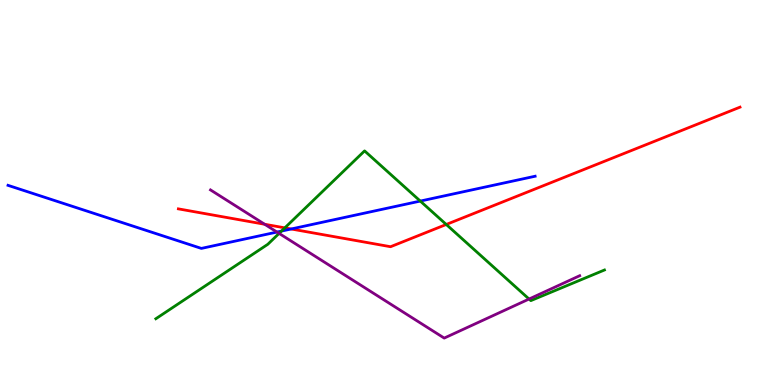[{'lines': ['blue', 'red'], 'intersections': [{'x': 3.76, 'y': 4.05}]}, {'lines': ['green', 'red'], 'intersections': [{'x': 3.68, 'y': 4.08}, {'x': 5.76, 'y': 4.17}]}, {'lines': ['purple', 'red'], 'intersections': [{'x': 3.42, 'y': 4.18}]}, {'lines': ['blue', 'green'], 'intersections': [{'x': 3.63, 'y': 4.0}, {'x': 5.42, 'y': 4.78}]}, {'lines': ['blue', 'purple'], 'intersections': [{'x': 3.57, 'y': 3.97}]}, {'lines': ['green', 'purple'], 'intersections': [{'x': 3.6, 'y': 3.94}, {'x': 6.83, 'y': 2.23}]}]